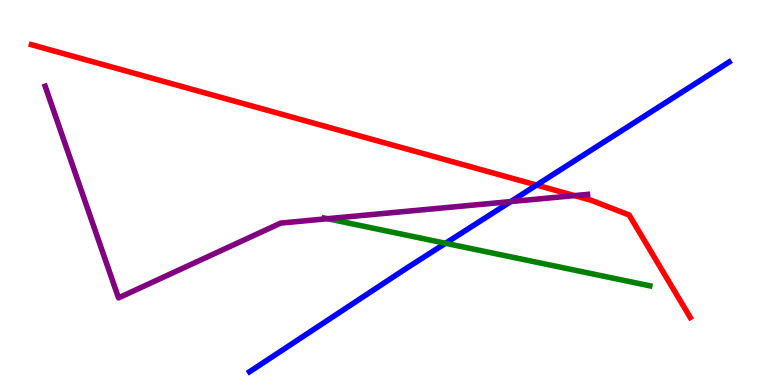[{'lines': ['blue', 'red'], 'intersections': [{'x': 6.92, 'y': 5.19}]}, {'lines': ['green', 'red'], 'intersections': []}, {'lines': ['purple', 'red'], 'intersections': [{'x': 7.41, 'y': 4.92}]}, {'lines': ['blue', 'green'], 'intersections': [{'x': 5.75, 'y': 3.68}]}, {'lines': ['blue', 'purple'], 'intersections': [{'x': 6.59, 'y': 4.76}]}, {'lines': ['green', 'purple'], 'intersections': [{'x': 4.23, 'y': 4.32}]}]